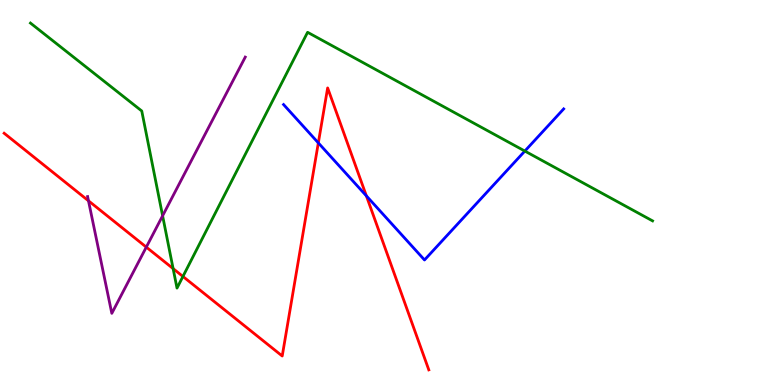[{'lines': ['blue', 'red'], 'intersections': [{'x': 4.11, 'y': 6.29}, {'x': 4.73, 'y': 4.91}]}, {'lines': ['green', 'red'], 'intersections': [{'x': 2.23, 'y': 3.02}, {'x': 2.36, 'y': 2.82}]}, {'lines': ['purple', 'red'], 'intersections': [{'x': 1.14, 'y': 4.78}, {'x': 1.89, 'y': 3.58}]}, {'lines': ['blue', 'green'], 'intersections': [{'x': 6.77, 'y': 6.08}]}, {'lines': ['blue', 'purple'], 'intersections': []}, {'lines': ['green', 'purple'], 'intersections': [{'x': 2.1, 'y': 4.39}]}]